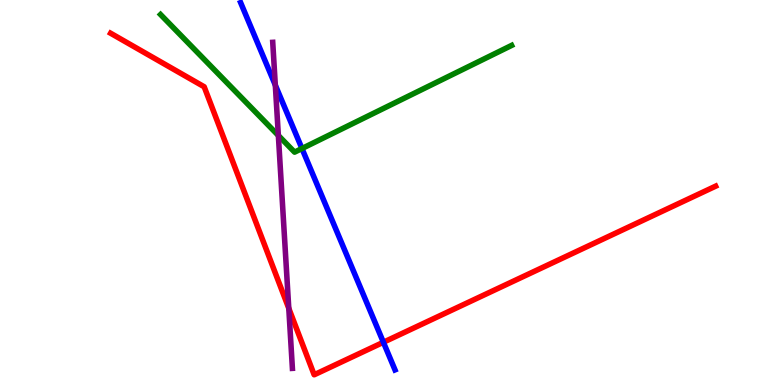[{'lines': ['blue', 'red'], 'intersections': [{'x': 4.95, 'y': 1.11}]}, {'lines': ['green', 'red'], 'intersections': []}, {'lines': ['purple', 'red'], 'intersections': [{'x': 3.73, 'y': 1.99}]}, {'lines': ['blue', 'green'], 'intersections': [{'x': 3.9, 'y': 6.14}]}, {'lines': ['blue', 'purple'], 'intersections': [{'x': 3.55, 'y': 7.79}]}, {'lines': ['green', 'purple'], 'intersections': [{'x': 3.59, 'y': 6.48}]}]